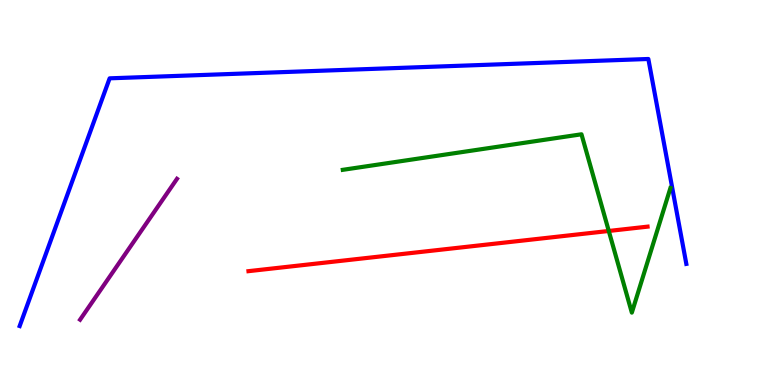[{'lines': ['blue', 'red'], 'intersections': []}, {'lines': ['green', 'red'], 'intersections': [{'x': 7.86, 'y': 4.0}]}, {'lines': ['purple', 'red'], 'intersections': []}, {'lines': ['blue', 'green'], 'intersections': []}, {'lines': ['blue', 'purple'], 'intersections': []}, {'lines': ['green', 'purple'], 'intersections': []}]